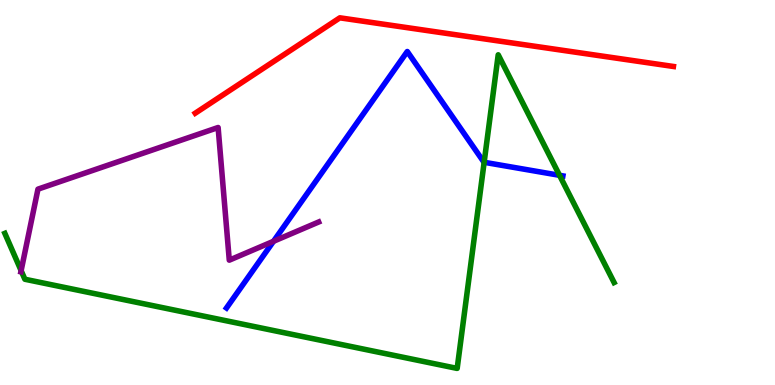[{'lines': ['blue', 'red'], 'intersections': []}, {'lines': ['green', 'red'], 'intersections': []}, {'lines': ['purple', 'red'], 'intersections': []}, {'lines': ['blue', 'green'], 'intersections': [{'x': 6.25, 'y': 5.79}, {'x': 7.22, 'y': 5.45}]}, {'lines': ['blue', 'purple'], 'intersections': [{'x': 3.53, 'y': 3.73}]}, {'lines': ['green', 'purple'], 'intersections': [{'x': 0.273, 'y': 2.97}]}]